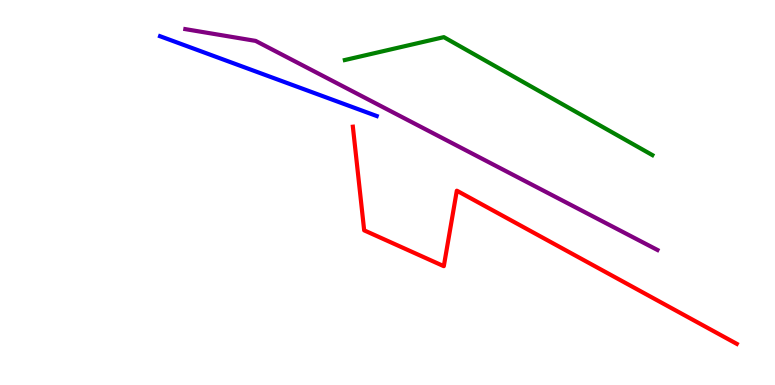[{'lines': ['blue', 'red'], 'intersections': []}, {'lines': ['green', 'red'], 'intersections': []}, {'lines': ['purple', 'red'], 'intersections': []}, {'lines': ['blue', 'green'], 'intersections': []}, {'lines': ['blue', 'purple'], 'intersections': []}, {'lines': ['green', 'purple'], 'intersections': []}]